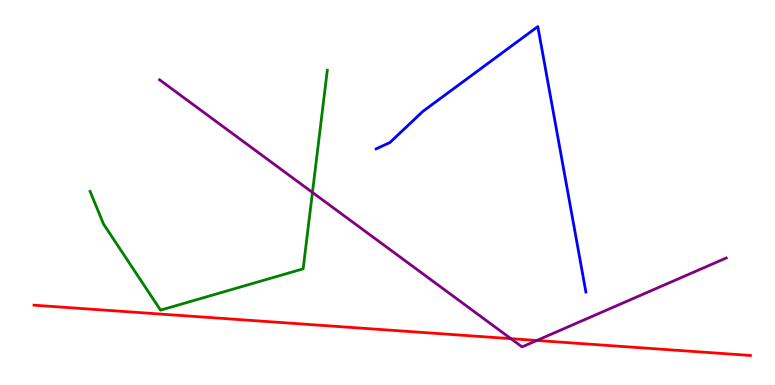[{'lines': ['blue', 'red'], 'intersections': []}, {'lines': ['green', 'red'], 'intersections': []}, {'lines': ['purple', 'red'], 'intersections': [{'x': 6.59, 'y': 1.2}, {'x': 6.93, 'y': 1.16}]}, {'lines': ['blue', 'green'], 'intersections': []}, {'lines': ['blue', 'purple'], 'intersections': []}, {'lines': ['green', 'purple'], 'intersections': [{'x': 4.03, 'y': 5.0}]}]